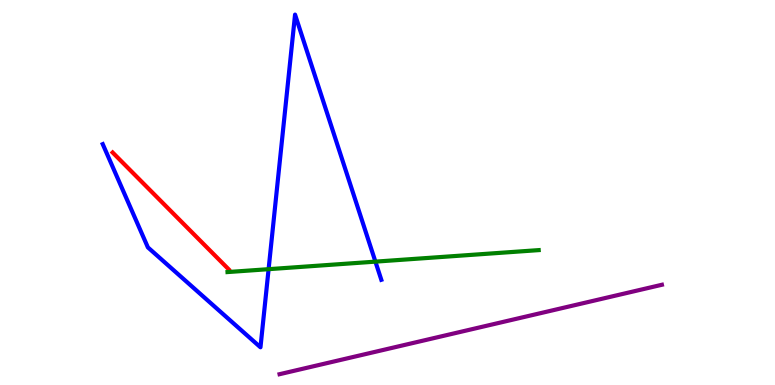[{'lines': ['blue', 'red'], 'intersections': []}, {'lines': ['green', 'red'], 'intersections': []}, {'lines': ['purple', 'red'], 'intersections': []}, {'lines': ['blue', 'green'], 'intersections': [{'x': 3.47, 'y': 3.01}, {'x': 4.84, 'y': 3.2}]}, {'lines': ['blue', 'purple'], 'intersections': []}, {'lines': ['green', 'purple'], 'intersections': []}]